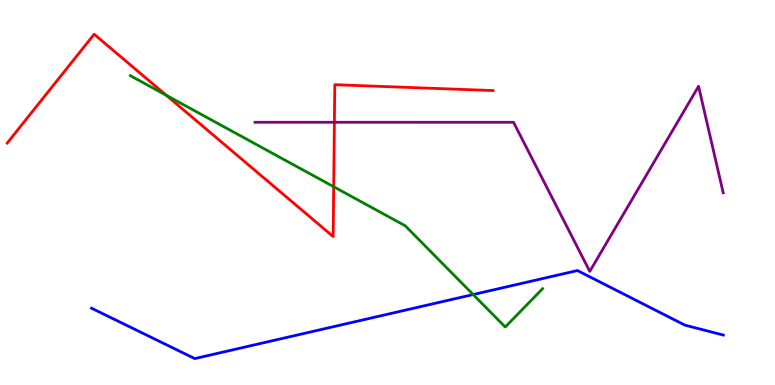[{'lines': ['blue', 'red'], 'intersections': []}, {'lines': ['green', 'red'], 'intersections': [{'x': 2.15, 'y': 7.52}, {'x': 4.31, 'y': 5.15}]}, {'lines': ['purple', 'red'], 'intersections': [{'x': 4.31, 'y': 6.82}]}, {'lines': ['blue', 'green'], 'intersections': [{'x': 6.11, 'y': 2.35}]}, {'lines': ['blue', 'purple'], 'intersections': []}, {'lines': ['green', 'purple'], 'intersections': []}]